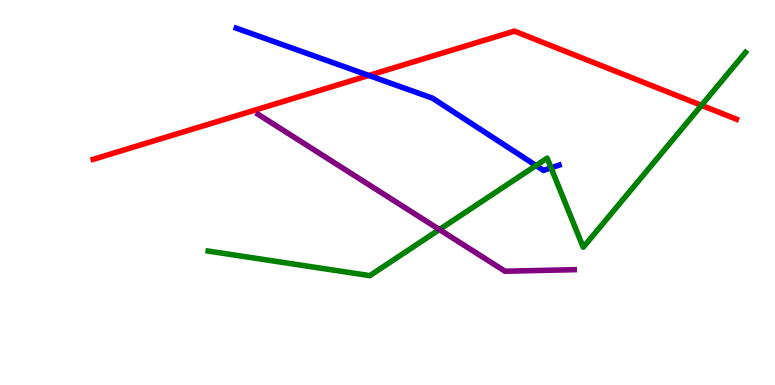[{'lines': ['blue', 'red'], 'intersections': [{'x': 4.76, 'y': 8.04}]}, {'lines': ['green', 'red'], 'intersections': [{'x': 9.05, 'y': 7.26}]}, {'lines': ['purple', 'red'], 'intersections': []}, {'lines': ['blue', 'green'], 'intersections': [{'x': 6.92, 'y': 5.7}, {'x': 7.11, 'y': 5.64}]}, {'lines': ['blue', 'purple'], 'intersections': []}, {'lines': ['green', 'purple'], 'intersections': [{'x': 5.67, 'y': 4.04}]}]